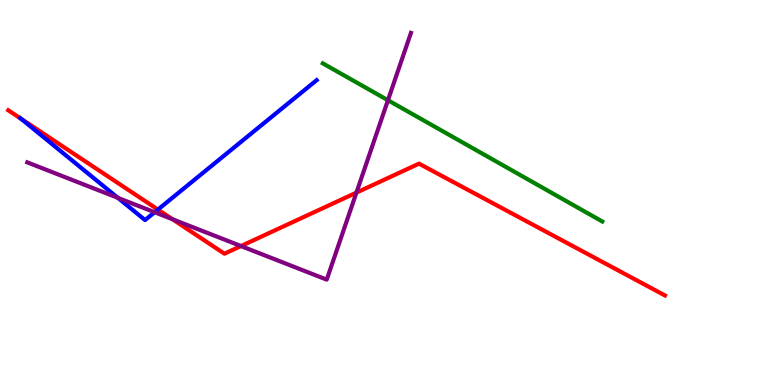[{'lines': ['blue', 'red'], 'intersections': [{'x': 0.272, 'y': 6.91}, {'x': 2.04, 'y': 4.56}]}, {'lines': ['green', 'red'], 'intersections': []}, {'lines': ['purple', 'red'], 'intersections': [{'x': 2.23, 'y': 4.31}, {'x': 3.11, 'y': 3.61}, {'x': 4.6, 'y': 5.0}]}, {'lines': ['blue', 'green'], 'intersections': []}, {'lines': ['blue', 'purple'], 'intersections': [{'x': 1.52, 'y': 4.86}, {'x': 2.0, 'y': 4.49}]}, {'lines': ['green', 'purple'], 'intersections': [{'x': 5.01, 'y': 7.4}]}]